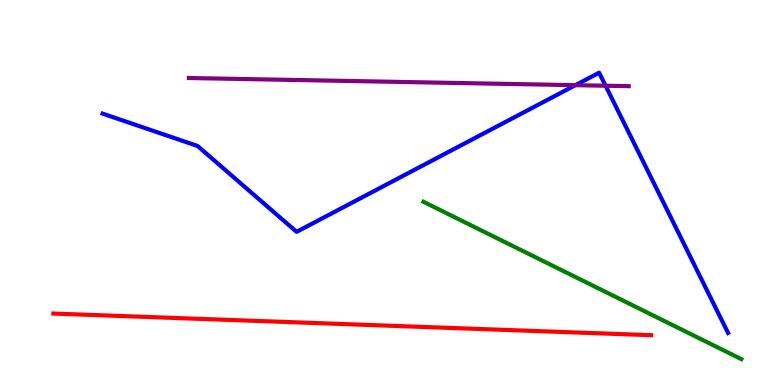[{'lines': ['blue', 'red'], 'intersections': []}, {'lines': ['green', 'red'], 'intersections': []}, {'lines': ['purple', 'red'], 'intersections': []}, {'lines': ['blue', 'green'], 'intersections': []}, {'lines': ['blue', 'purple'], 'intersections': [{'x': 7.42, 'y': 7.79}, {'x': 7.81, 'y': 7.77}]}, {'lines': ['green', 'purple'], 'intersections': []}]